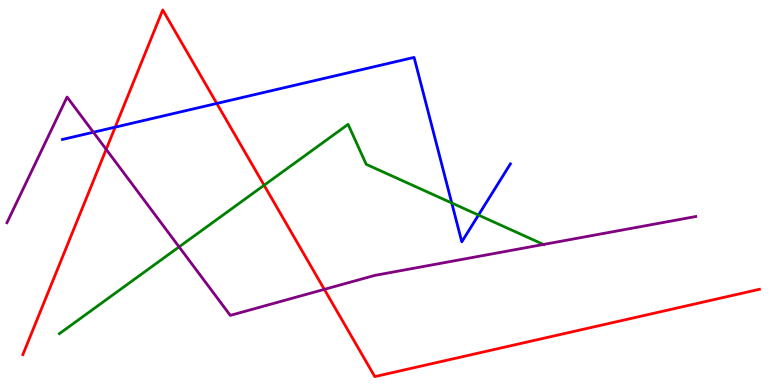[{'lines': ['blue', 'red'], 'intersections': [{'x': 1.49, 'y': 6.7}, {'x': 2.8, 'y': 7.31}]}, {'lines': ['green', 'red'], 'intersections': [{'x': 3.41, 'y': 5.19}]}, {'lines': ['purple', 'red'], 'intersections': [{'x': 1.37, 'y': 6.12}, {'x': 4.18, 'y': 2.48}]}, {'lines': ['blue', 'green'], 'intersections': [{'x': 5.83, 'y': 4.73}, {'x': 6.17, 'y': 4.41}]}, {'lines': ['blue', 'purple'], 'intersections': [{'x': 1.2, 'y': 6.57}]}, {'lines': ['green', 'purple'], 'intersections': [{'x': 2.31, 'y': 3.59}, {'x': 7.01, 'y': 3.65}]}]